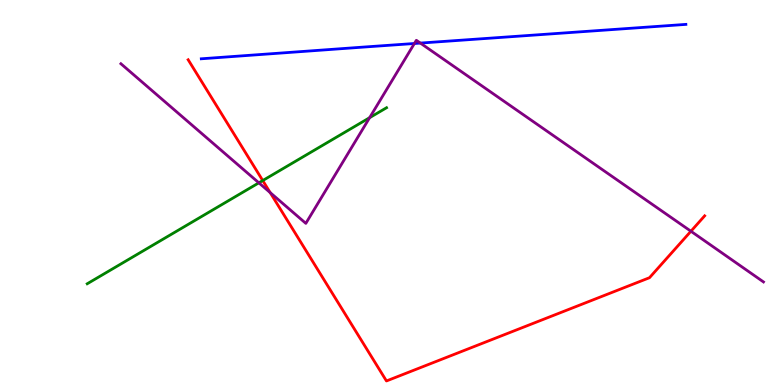[{'lines': ['blue', 'red'], 'intersections': []}, {'lines': ['green', 'red'], 'intersections': [{'x': 3.39, 'y': 5.31}]}, {'lines': ['purple', 'red'], 'intersections': [{'x': 3.49, 'y': 5.0}, {'x': 8.92, 'y': 3.99}]}, {'lines': ['blue', 'green'], 'intersections': []}, {'lines': ['blue', 'purple'], 'intersections': [{'x': 5.35, 'y': 8.87}, {'x': 5.42, 'y': 8.88}]}, {'lines': ['green', 'purple'], 'intersections': [{'x': 3.34, 'y': 5.25}, {'x': 4.77, 'y': 6.94}]}]